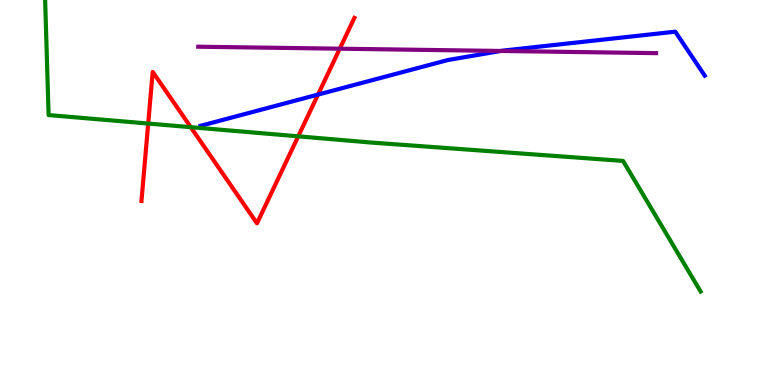[{'lines': ['blue', 'red'], 'intersections': [{'x': 4.1, 'y': 7.54}]}, {'lines': ['green', 'red'], 'intersections': [{'x': 1.91, 'y': 6.79}, {'x': 2.46, 'y': 6.7}, {'x': 3.85, 'y': 6.46}]}, {'lines': ['purple', 'red'], 'intersections': [{'x': 4.38, 'y': 8.74}]}, {'lines': ['blue', 'green'], 'intersections': []}, {'lines': ['blue', 'purple'], 'intersections': [{'x': 6.46, 'y': 8.68}]}, {'lines': ['green', 'purple'], 'intersections': []}]